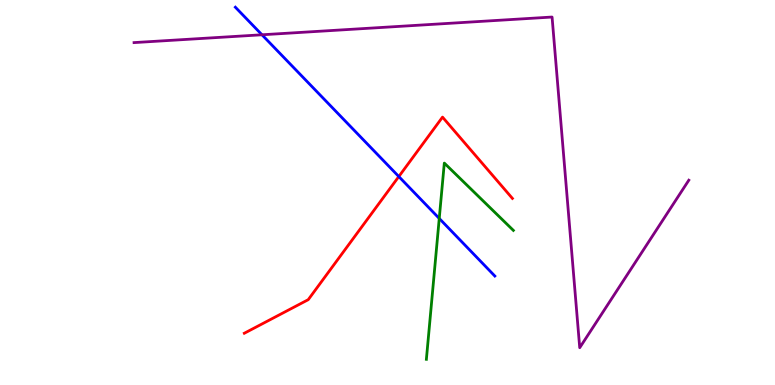[{'lines': ['blue', 'red'], 'intersections': [{'x': 5.15, 'y': 5.41}]}, {'lines': ['green', 'red'], 'intersections': []}, {'lines': ['purple', 'red'], 'intersections': []}, {'lines': ['blue', 'green'], 'intersections': [{'x': 5.67, 'y': 4.33}]}, {'lines': ['blue', 'purple'], 'intersections': [{'x': 3.38, 'y': 9.1}]}, {'lines': ['green', 'purple'], 'intersections': []}]